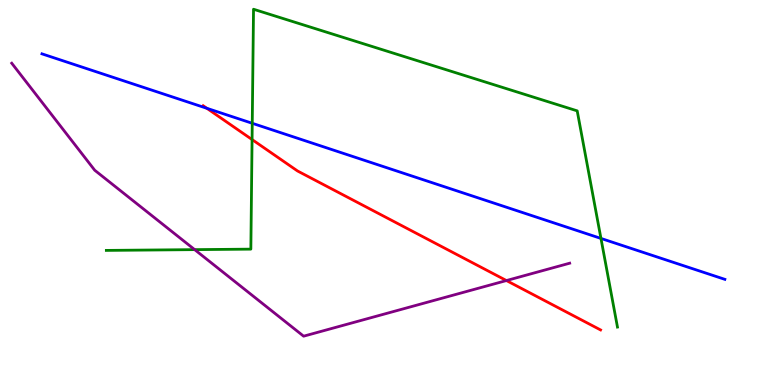[{'lines': ['blue', 'red'], 'intersections': [{'x': 2.67, 'y': 7.19}]}, {'lines': ['green', 'red'], 'intersections': [{'x': 3.25, 'y': 6.38}]}, {'lines': ['purple', 'red'], 'intersections': [{'x': 6.53, 'y': 2.71}]}, {'lines': ['blue', 'green'], 'intersections': [{'x': 3.25, 'y': 6.8}, {'x': 7.75, 'y': 3.81}]}, {'lines': ['blue', 'purple'], 'intersections': []}, {'lines': ['green', 'purple'], 'intersections': [{'x': 2.51, 'y': 3.52}]}]